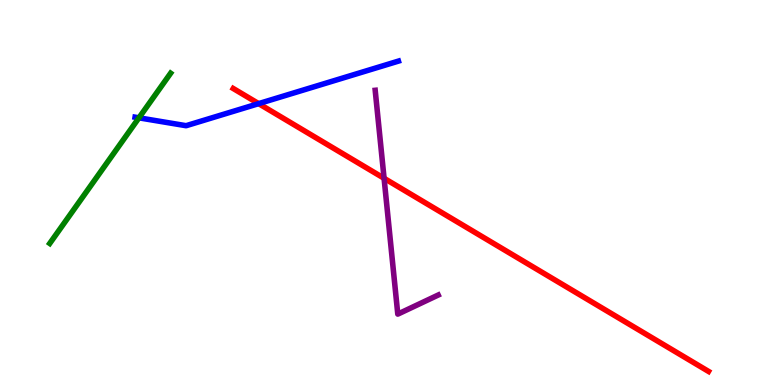[{'lines': ['blue', 'red'], 'intersections': [{'x': 3.34, 'y': 7.31}]}, {'lines': ['green', 'red'], 'intersections': []}, {'lines': ['purple', 'red'], 'intersections': [{'x': 4.96, 'y': 5.37}]}, {'lines': ['blue', 'green'], 'intersections': [{'x': 1.79, 'y': 6.94}]}, {'lines': ['blue', 'purple'], 'intersections': []}, {'lines': ['green', 'purple'], 'intersections': []}]